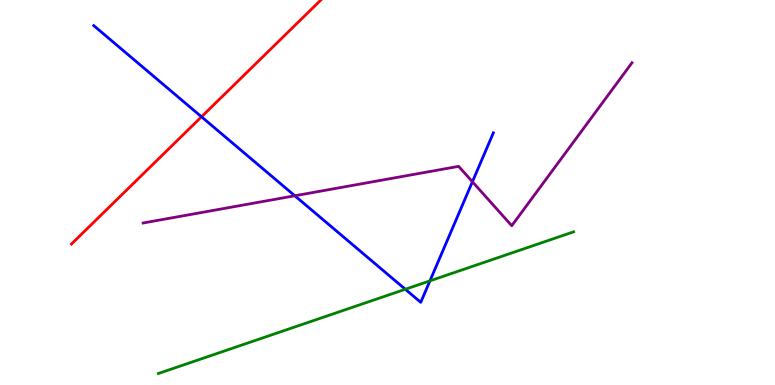[{'lines': ['blue', 'red'], 'intersections': [{'x': 2.6, 'y': 6.97}]}, {'lines': ['green', 'red'], 'intersections': []}, {'lines': ['purple', 'red'], 'intersections': []}, {'lines': ['blue', 'green'], 'intersections': [{'x': 5.23, 'y': 2.49}, {'x': 5.55, 'y': 2.7}]}, {'lines': ['blue', 'purple'], 'intersections': [{'x': 3.8, 'y': 4.92}, {'x': 6.1, 'y': 5.28}]}, {'lines': ['green', 'purple'], 'intersections': []}]